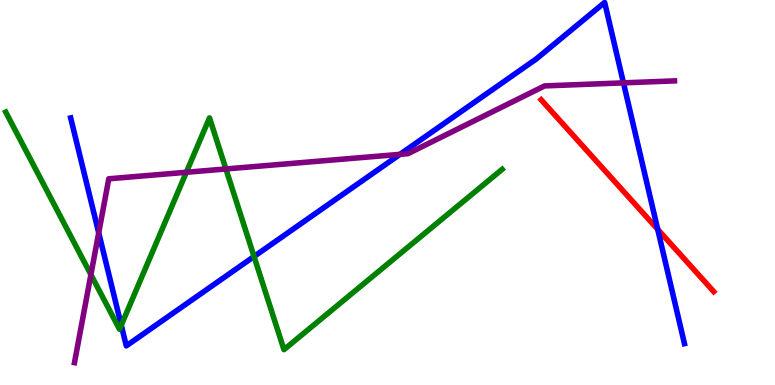[{'lines': ['blue', 'red'], 'intersections': [{'x': 8.49, 'y': 4.04}]}, {'lines': ['green', 'red'], 'intersections': []}, {'lines': ['purple', 'red'], 'intersections': []}, {'lines': ['blue', 'green'], 'intersections': [{'x': 1.56, 'y': 1.55}, {'x': 3.28, 'y': 3.34}]}, {'lines': ['blue', 'purple'], 'intersections': [{'x': 1.27, 'y': 3.95}, {'x': 5.16, 'y': 5.99}, {'x': 8.04, 'y': 7.85}]}, {'lines': ['green', 'purple'], 'intersections': [{'x': 1.17, 'y': 2.87}, {'x': 2.4, 'y': 5.53}, {'x': 2.91, 'y': 5.61}]}]